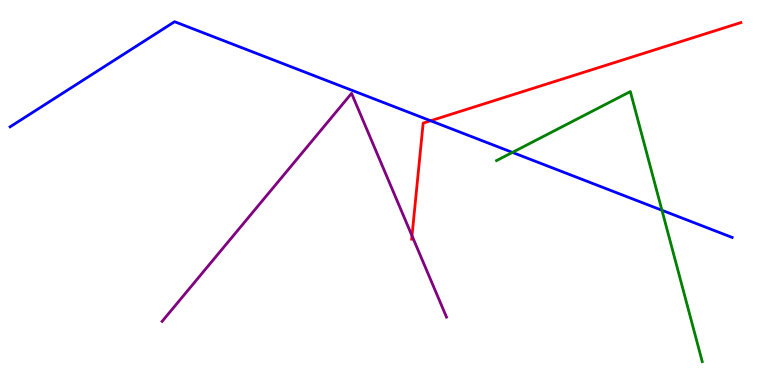[{'lines': ['blue', 'red'], 'intersections': [{'x': 5.56, 'y': 6.86}]}, {'lines': ['green', 'red'], 'intersections': []}, {'lines': ['purple', 'red'], 'intersections': [{'x': 5.32, 'y': 3.88}]}, {'lines': ['blue', 'green'], 'intersections': [{'x': 6.61, 'y': 6.04}, {'x': 8.54, 'y': 4.54}]}, {'lines': ['blue', 'purple'], 'intersections': []}, {'lines': ['green', 'purple'], 'intersections': []}]